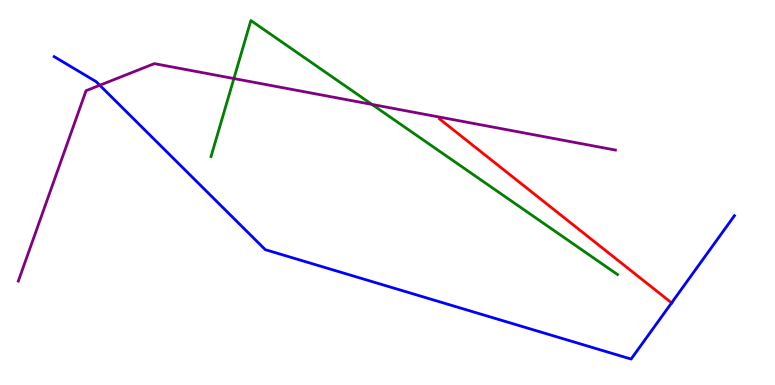[{'lines': ['blue', 'red'], 'intersections': [{'x': 8.67, 'y': 2.13}]}, {'lines': ['green', 'red'], 'intersections': []}, {'lines': ['purple', 'red'], 'intersections': []}, {'lines': ['blue', 'green'], 'intersections': []}, {'lines': ['blue', 'purple'], 'intersections': [{'x': 1.29, 'y': 7.79}]}, {'lines': ['green', 'purple'], 'intersections': [{'x': 3.02, 'y': 7.96}, {'x': 4.8, 'y': 7.29}]}]